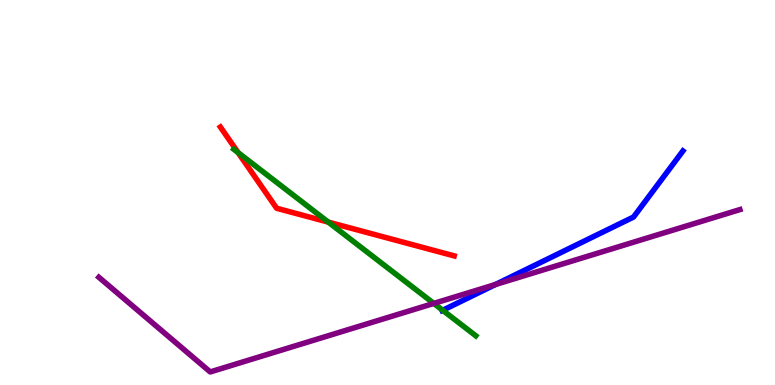[{'lines': ['blue', 'red'], 'intersections': []}, {'lines': ['green', 'red'], 'intersections': [{'x': 3.07, 'y': 6.04}, {'x': 4.24, 'y': 4.23}]}, {'lines': ['purple', 'red'], 'intersections': []}, {'lines': ['blue', 'green'], 'intersections': [{'x': 5.71, 'y': 1.94}]}, {'lines': ['blue', 'purple'], 'intersections': [{'x': 6.39, 'y': 2.61}]}, {'lines': ['green', 'purple'], 'intersections': [{'x': 5.6, 'y': 2.12}]}]